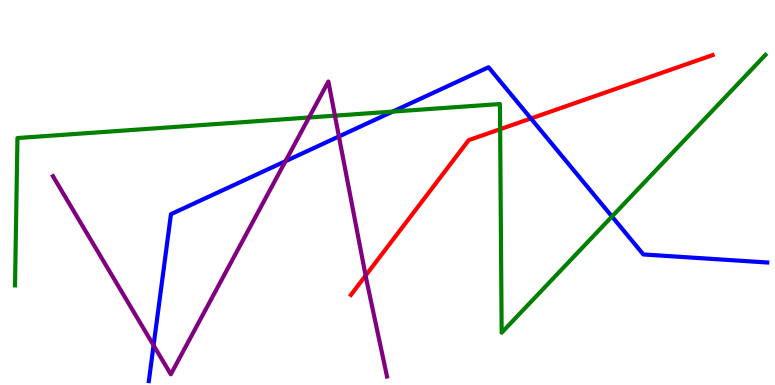[{'lines': ['blue', 'red'], 'intersections': [{'x': 6.85, 'y': 6.92}]}, {'lines': ['green', 'red'], 'intersections': [{'x': 6.45, 'y': 6.64}]}, {'lines': ['purple', 'red'], 'intersections': [{'x': 4.72, 'y': 2.84}]}, {'lines': ['blue', 'green'], 'intersections': [{'x': 5.07, 'y': 7.1}, {'x': 7.9, 'y': 4.38}]}, {'lines': ['blue', 'purple'], 'intersections': [{'x': 1.98, 'y': 1.03}, {'x': 3.68, 'y': 5.81}, {'x': 4.37, 'y': 6.46}]}, {'lines': ['green', 'purple'], 'intersections': [{'x': 3.99, 'y': 6.95}, {'x': 4.32, 'y': 7.0}]}]